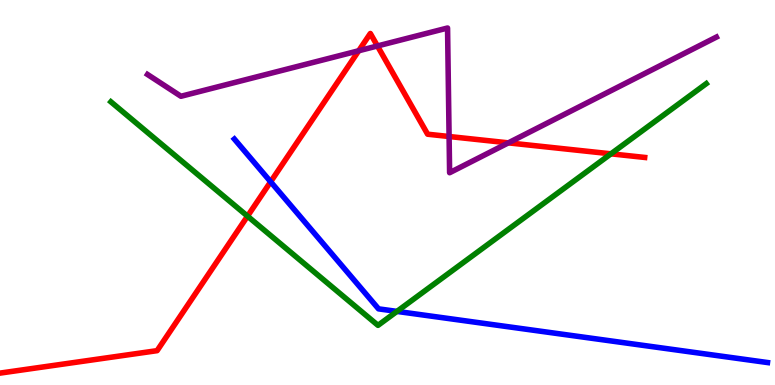[{'lines': ['blue', 'red'], 'intersections': [{'x': 3.49, 'y': 5.28}]}, {'lines': ['green', 'red'], 'intersections': [{'x': 3.19, 'y': 4.39}, {'x': 7.88, 'y': 6.0}]}, {'lines': ['purple', 'red'], 'intersections': [{'x': 4.63, 'y': 8.68}, {'x': 4.87, 'y': 8.81}, {'x': 5.79, 'y': 6.45}, {'x': 6.56, 'y': 6.29}]}, {'lines': ['blue', 'green'], 'intersections': [{'x': 5.12, 'y': 1.91}]}, {'lines': ['blue', 'purple'], 'intersections': []}, {'lines': ['green', 'purple'], 'intersections': []}]